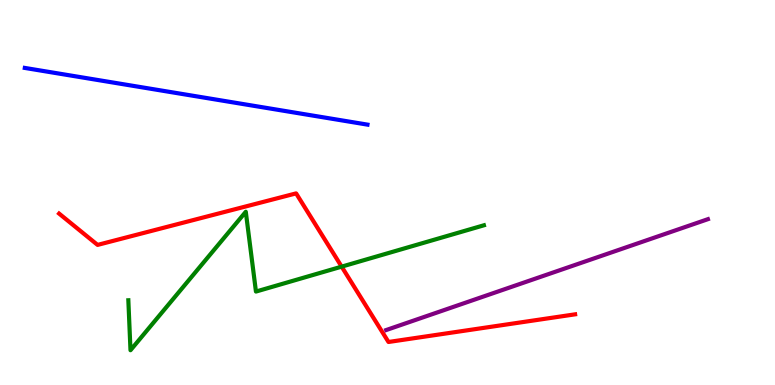[{'lines': ['blue', 'red'], 'intersections': []}, {'lines': ['green', 'red'], 'intersections': [{'x': 4.41, 'y': 3.07}]}, {'lines': ['purple', 'red'], 'intersections': []}, {'lines': ['blue', 'green'], 'intersections': []}, {'lines': ['blue', 'purple'], 'intersections': []}, {'lines': ['green', 'purple'], 'intersections': []}]